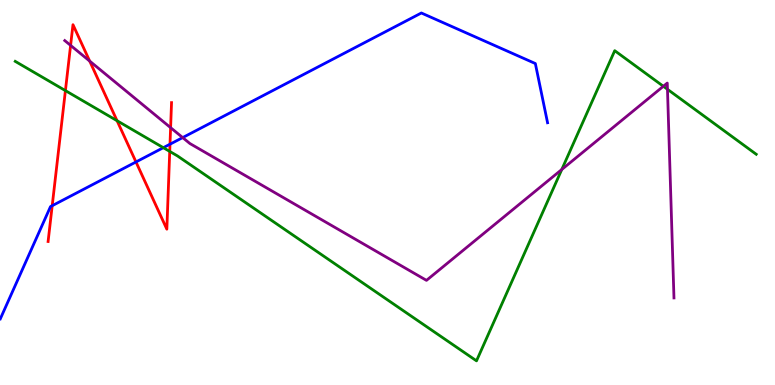[{'lines': ['blue', 'red'], 'intersections': [{'x': 0.674, 'y': 4.66}, {'x': 1.75, 'y': 5.79}, {'x': 2.19, 'y': 6.25}]}, {'lines': ['green', 'red'], 'intersections': [{'x': 0.844, 'y': 7.65}, {'x': 1.51, 'y': 6.86}, {'x': 2.19, 'y': 6.07}]}, {'lines': ['purple', 'red'], 'intersections': [{'x': 0.911, 'y': 8.82}, {'x': 1.16, 'y': 8.41}, {'x': 2.2, 'y': 6.68}]}, {'lines': ['blue', 'green'], 'intersections': [{'x': 2.11, 'y': 6.16}]}, {'lines': ['blue', 'purple'], 'intersections': [{'x': 2.36, 'y': 6.43}]}, {'lines': ['green', 'purple'], 'intersections': [{'x': 7.25, 'y': 5.6}, {'x': 8.56, 'y': 7.76}, {'x': 8.61, 'y': 7.68}]}]